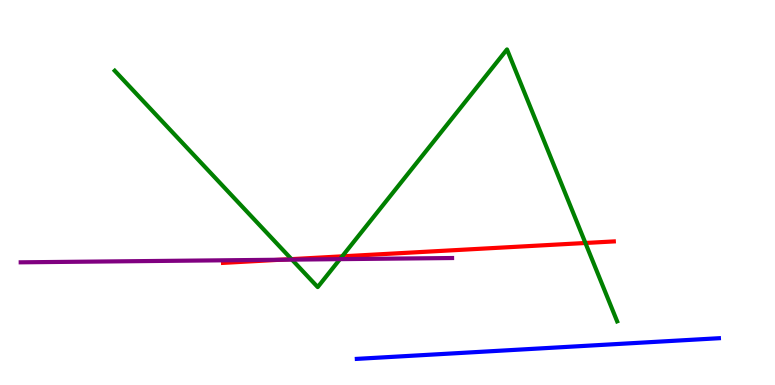[{'lines': ['blue', 'red'], 'intersections': []}, {'lines': ['green', 'red'], 'intersections': [{'x': 3.76, 'y': 3.27}, {'x': 4.42, 'y': 3.34}, {'x': 7.55, 'y': 3.69}]}, {'lines': ['purple', 'red'], 'intersections': [{'x': 3.62, 'y': 3.25}]}, {'lines': ['blue', 'green'], 'intersections': []}, {'lines': ['blue', 'purple'], 'intersections': []}, {'lines': ['green', 'purple'], 'intersections': [{'x': 3.77, 'y': 3.26}, {'x': 4.39, 'y': 3.27}]}]